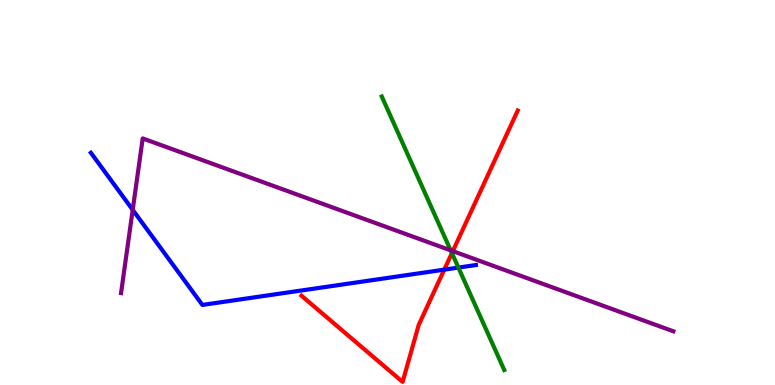[{'lines': ['blue', 'red'], 'intersections': [{'x': 5.73, 'y': 3.0}]}, {'lines': ['green', 'red'], 'intersections': [{'x': 5.83, 'y': 3.43}]}, {'lines': ['purple', 'red'], 'intersections': [{'x': 5.84, 'y': 3.48}]}, {'lines': ['blue', 'green'], 'intersections': [{'x': 5.91, 'y': 3.05}]}, {'lines': ['blue', 'purple'], 'intersections': [{'x': 1.71, 'y': 4.55}]}, {'lines': ['green', 'purple'], 'intersections': [{'x': 5.82, 'y': 3.5}]}]